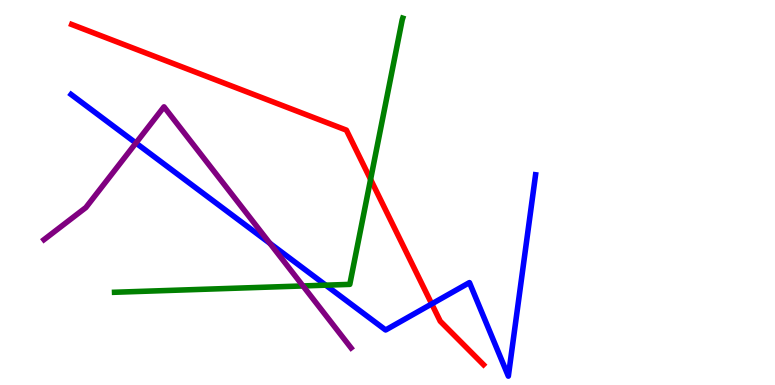[{'lines': ['blue', 'red'], 'intersections': [{'x': 5.57, 'y': 2.11}]}, {'lines': ['green', 'red'], 'intersections': [{'x': 4.78, 'y': 5.34}]}, {'lines': ['purple', 'red'], 'intersections': []}, {'lines': ['blue', 'green'], 'intersections': [{'x': 4.2, 'y': 2.59}]}, {'lines': ['blue', 'purple'], 'intersections': [{'x': 1.75, 'y': 6.29}, {'x': 3.48, 'y': 3.68}]}, {'lines': ['green', 'purple'], 'intersections': [{'x': 3.91, 'y': 2.57}]}]